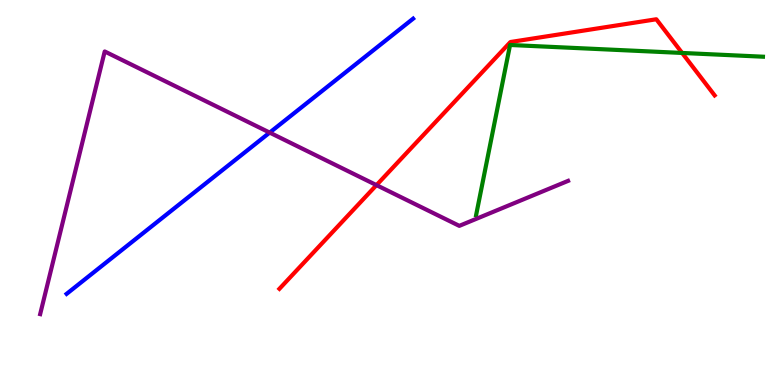[{'lines': ['blue', 'red'], 'intersections': []}, {'lines': ['green', 'red'], 'intersections': [{'x': 8.8, 'y': 8.62}]}, {'lines': ['purple', 'red'], 'intersections': [{'x': 4.86, 'y': 5.19}]}, {'lines': ['blue', 'green'], 'intersections': []}, {'lines': ['blue', 'purple'], 'intersections': [{'x': 3.48, 'y': 6.56}]}, {'lines': ['green', 'purple'], 'intersections': []}]